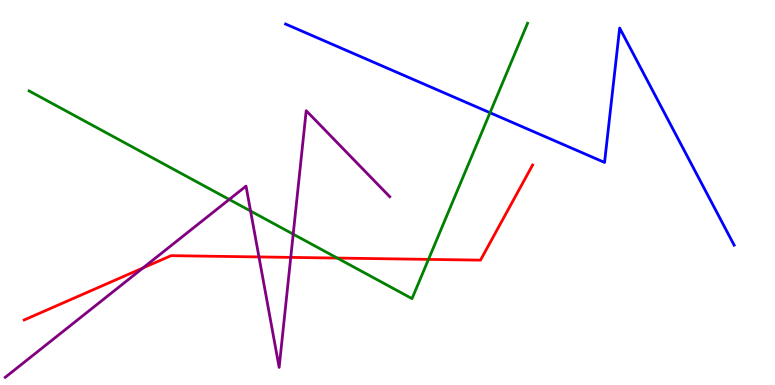[{'lines': ['blue', 'red'], 'intersections': []}, {'lines': ['green', 'red'], 'intersections': [{'x': 4.35, 'y': 3.3}, {'x': 5.53, 'y': 3.26}]}, {'lines': ['purple', 'red'], 'intersections': [{'x': 1.84, 'y': 3.04}, {'x': 3.34, 'y': 3.33}, {'x': 3.75, 'y': 3.31}]}, {'lines': ['blue', 'green'], 'intersections': [{'x': 6.32, 'y': 7.07}]}, {'lines': ['blue', 'purple'], 'intersections': []}, {'lines': ['green', 'purple'], 'intersections': [{'x': 2.96, 'y': 4.82}, {'x': 3.23, 'y': 4.52}, {'x': 3.78, 'y': 3.92}]}]